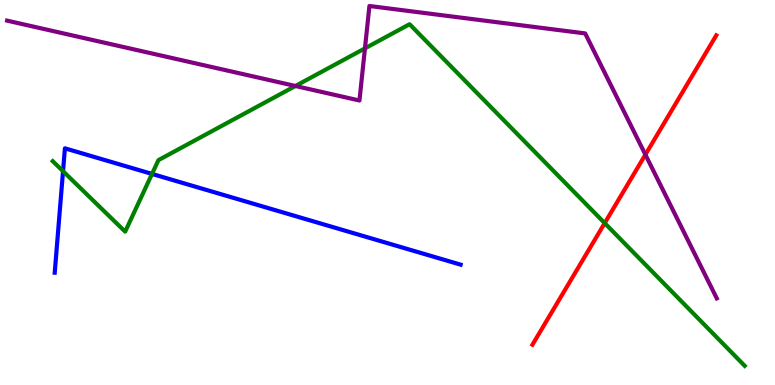[{'lines': ['blue', 'red'], 'intersections': []}, {'lines': ['green', 'red'], 'intersections': [{'x': 7.8, 'y': 4.2}]}, {'lines': ['purple', 'red'], 'intersections': [{'x': 8.33, 'y': 5.98}]}, {'lines': ['blue', 'green'], 'intersections': [{'x': 0.813, 'y': 5.55}, {'x': 1.96, 'y': 5.48}]}, {'lines': ['blue', 'purple'], 'intersections': []}, {'lines': ['green', 'purple'], 'intersections': [{'x': 3.81, 'y': 7.77}, {'x': 4.71, 'y': 8.74}]}]